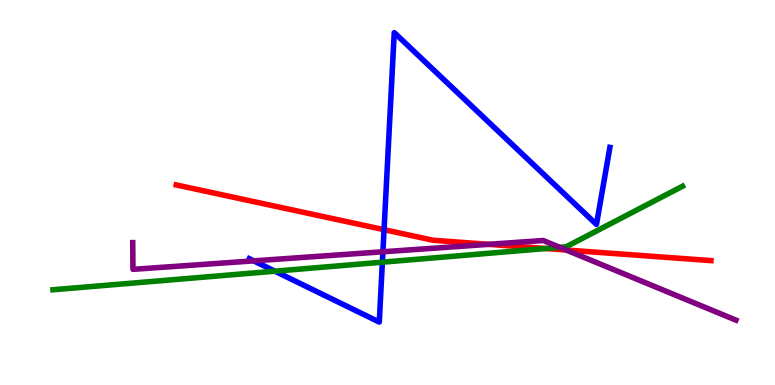[{'lines': ['blue', 'red'], 'intersections': [{'x': 4.96, 'y': 4.03}]}, {'lines': ['green', 'red'], 'intersections': [{'x': 7.04, 'y': 3.55}]}, {'lines': ['purple', 'red'], 'intersections': [{'x': 6.31, 'y': 3.65}, {'x': 7.31, 'y': 3.51}]}, {'lines': ['blue', 'green'], 'intersections': [{'x': 3.55, 'y': 2.96}, {'x': 4.93, 'y': 3.19}]}, {'lines': ['blue', 'purple'], 'intersections': [{'x': 3.27, 'y': 3.22}, {'x': 4.94, 'y': 3.46}]}, {'lines': ['green', 'purple'], 'intersections': [{'x': 7.22, 'y': 3.58}]}]